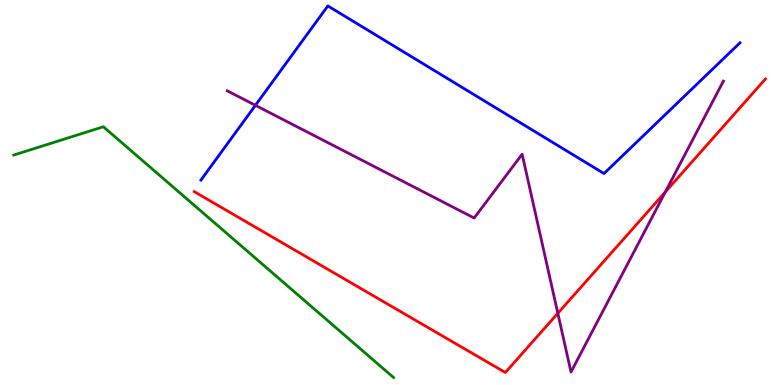[{'lines': ['blue', 'red'], 'intersections': []}, {'lines': ['green', 'red'], 'intersections': []}, {'lines': ['purple', 'red'], 'intersections': [{'x': 7.2, 'y': 1.86}, {'x': 8.59, 'y': 5.01}]}, {'lines': ['blue', 'green'], 'intersections': []}, {'lines': ['blue', 'purple'], 'intersections': [{'x': 3.3, 'y': 7.26}]}, {'lines': ['green', 'purple'], 'intersections': []}]